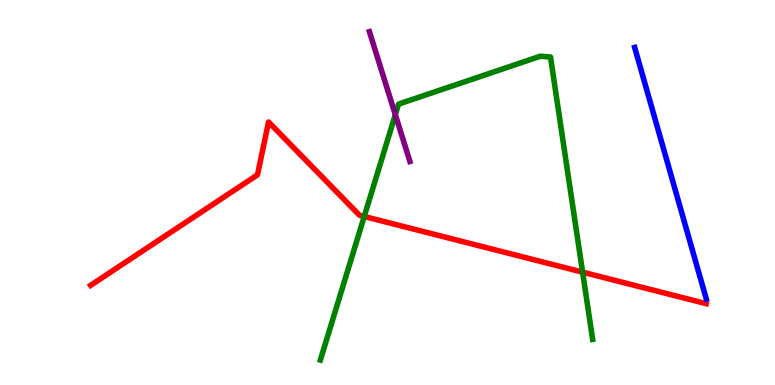[{'lines': ['blue', 'red'], 'intersections': []}, {'lines': ['green', 'red'], 'intersections': [{'x': 4.7, 'y': 4.38}, {'x': 7.52, 'y': 2.93}]}, {'lines': ['purple', 'red'], 'intersections': []}, {'lines': ['blue', 'green'], 'intersections': []}, {'lines': ['blue', 'purple'], 'intersections': []}, {'lines': ['green', 'purple'], 'intersections': [{'x': 5.1, 'y': 7.02}]}]